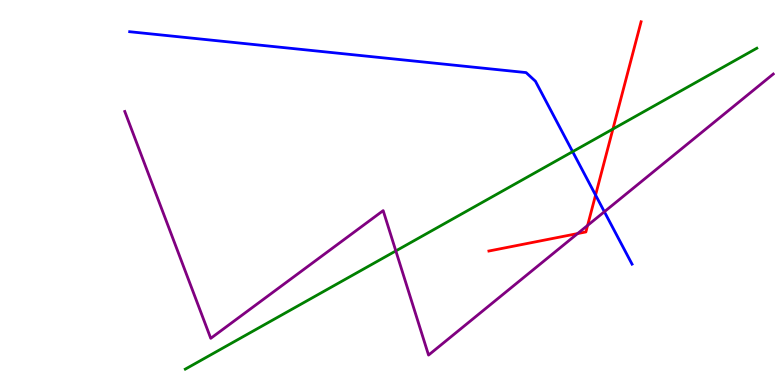[{'lines': ['blue', 'red'], 'intersections': [{'x': 7.68, 'y': 4.93}]}, {'lines': ['green', 'red'], 'intersections': [{'x': 7.91, 'y': 6.65}]}, {'lines': ['purple', 'red'], 'intersections': [{'x': 7.45, 'y': 3.93}, {'x': 7.58, 'y': 4.15}]}, {'lines': ['blue', 'green'], 'intersections': [{'x': 7.39, 'y': 6.06}]}, {'lines': ['blue', 'purple'], 'intersections': [{'x': 7.8, 'y': 4.5}]}, {'lines': ['green', 'purple'], 'intersections': [{'x': 5.11, 'y': 3.48}]}]